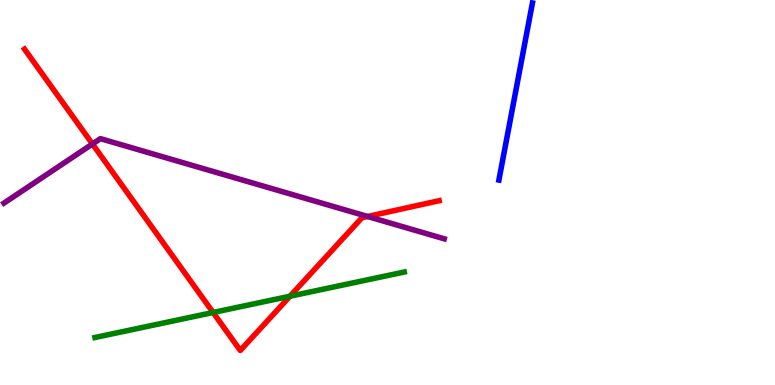[{'lines': ['blue', 'red'], 'intersections': []}, {'lines': ['green', 'red'], 'intersections': [{'x': 2.75, 'y': 1.88}, {'x': 3.74, 'y': 2.31}]}, {'lines': ['purple', 'red'], 'intersections': [{'x': 1.19, 'y': 6.26}, {'x': 4.74, 'y': 4.38}]}, {'lines': ['blue', 'green'], 'intersections': []}, {'lines': ['blue', 'purple'], 'intersections': []}, {'lines': ['green', 'purple'], 'intersections': []}]